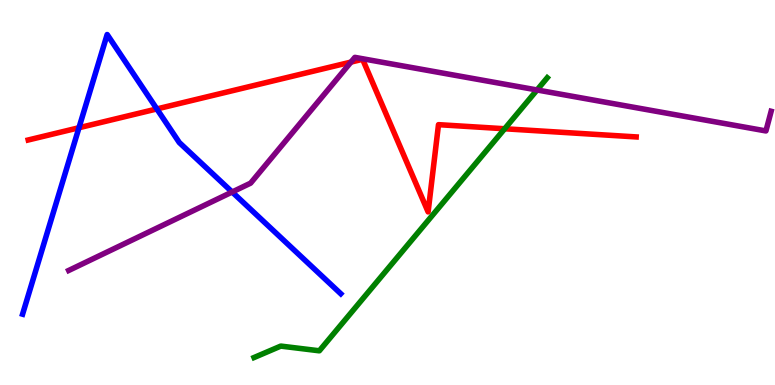[{'lines': ['blue', 'red'], 'intersections': [{'x': 1.02, 'y': 6.68}, {'x': 2.02, 'y': 7.17}]}, {'lines': ['green', 'red'], 'intersections': [{'x': 6.51, 'y': 6.66}]}, {'lines': ['purple', 'red'], 'intersections': [{'x': 4.53, 'y': 8.39}]}, {'lines': ['blue', 'green'], 'intersections': []}, {'lines': ['blue', 'purple'], 'intersections': [{'x': 3.0, 'y': 5.01}]}, {'lines': ['green', 'purple'], 'intersections': [{'x': 6.93, 'y': 7.66}]}]